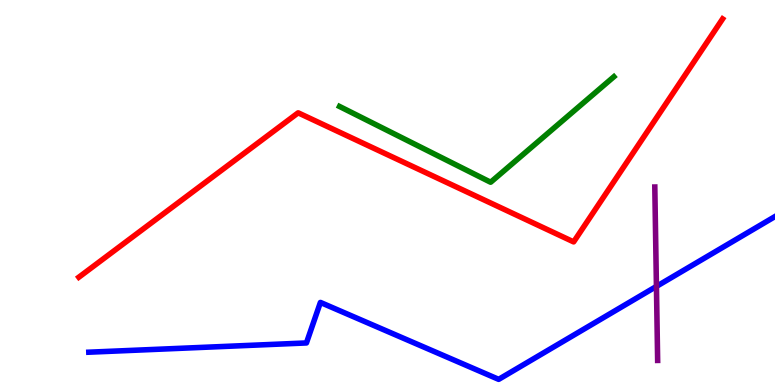[{'lines': ['blue', 'red'], 'intersections': []}, {'lines': ['green', 'red'], 'intersections': []}, {'lines': ['purple', 'red'], 'intersections': []}, {'lines': ['blue', 'green'], 'intersections': []}, {'lines': ['blue', 'purple'], 'intersections': [{'x': 8.47, 'y': 2.56}]}, {'lines': ['green', 'purple'], 'intersections': []}]